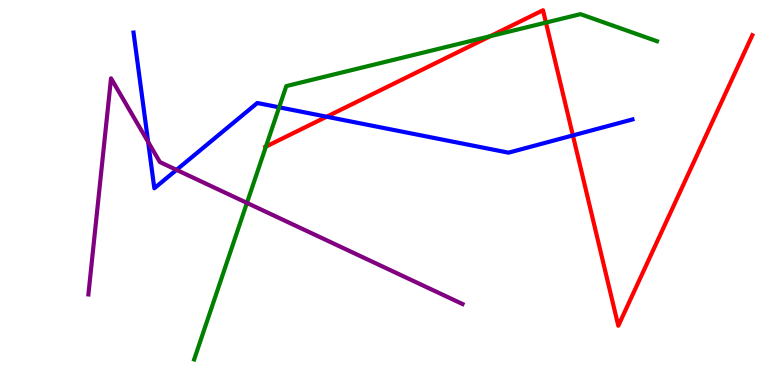[{'lines': ['blue', 'red'], 'intersections': [{'x': 4.21, 'y': 6.97}, {'x': 7.39, 'y': 6.48}]}, {'lines': ['green', 'red'], 'intersections': [{'x': 3.43, 'y': 6.19}, {'x': 6.33, 'y': 9.06}, {'x': 7.04, 'y': 9.41}]}, {'lines': ['purple', 'red'], 'intersections': []}, {'lines': ['blue', 'green'], 'intersections': [{'x': 3.6, 'y': 7.21}]}, {'lines': ['blue', 'purple'], 'intersections': [{'x': 1.91, 'y': 6.31}, {'x': 2.28, 'y': 5.59}]}, {'lines': ['green', 'purple'], 'intersections': [{'x': 3.19, 'y': 4.73}]}]